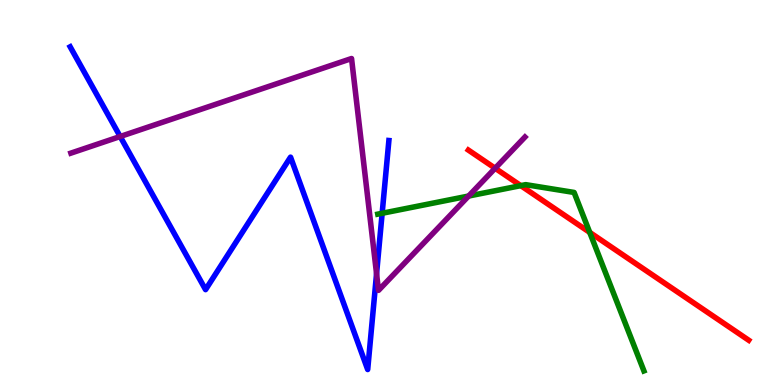[{'lines': ['blue', 'red'], 'intersections': []}, {'lines': ['green', 'red'], 'intersections': [{'x': 6.72, 'y': 5.18}, {'x': 7.61, 'y': 3.96}]}, {'lines': ['purple', 'red'], 'intersections': [{'x': 6.39, 'y': 5.63}]}, {'lines': ['blue', 'green'], 'intersections': [{'x': 4.93, 'y': 4.46}]}, {'lines': ['blue', 'purple'], 'intersections': [{'x': 1.55, 'y': 6.45}, {'x': 4.86, 'y': 2.89}]}, {'lines': ['green', 'purple'], 'intersections': [{'x': 6.05, 'y': 4.91}]}]